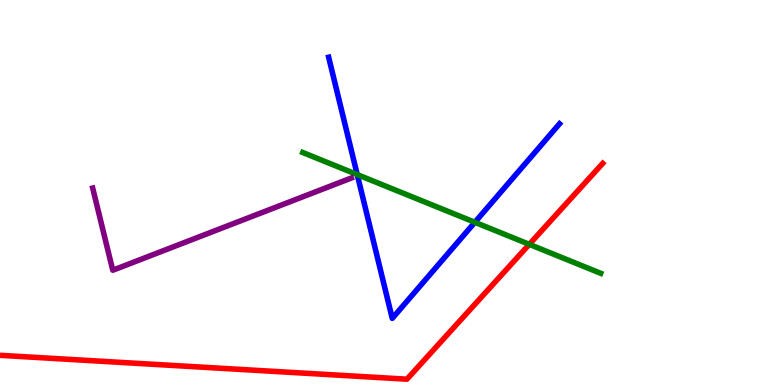[{'lines': ['blue', 'red'], 'intersections': []}, {'lines': ['green', 'red'], 'intersections': [{'x': 6.83, 'y': 3.65}]}, {'lines': ['purple', 'red'], 'intersections': []}, {'lines': ['blue', 'green'], 'intersections': [{'x': 4.61, 'y': 5.47}, {'x': 6.13, 'y': 4.23}]}, {'lines': ['blue', 'purple'], 'intersections': []}, {'lines': ['green', 'purple'], 'intersections': []}]